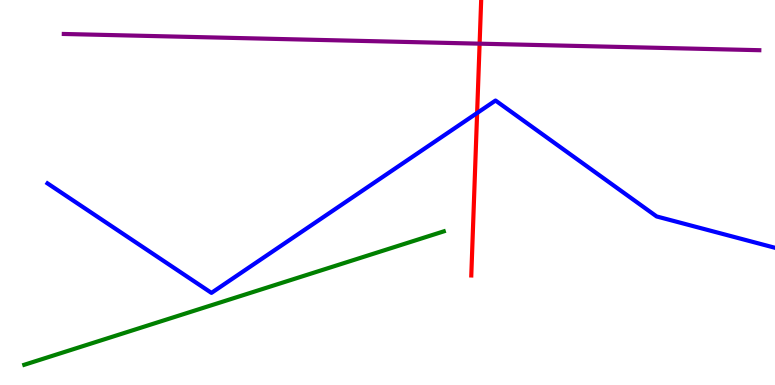[{'lines': ['blue', 'red'], 'intersections': [{'x': 6.16, 'y': 7.06}]}, {'lines': ['green', 'red'], 'intersections': []}, {'lines': ['purple', 'red'], 'intersections': [{'x': 6.19, 'y': 8.87}]}, {'lines': ['blue', 'green'], 'intersections': []}, {'lines': ['blue', 'purple'], 'intersections': []}, {'lines': ['green', 'purple'], 'intersections': []}]